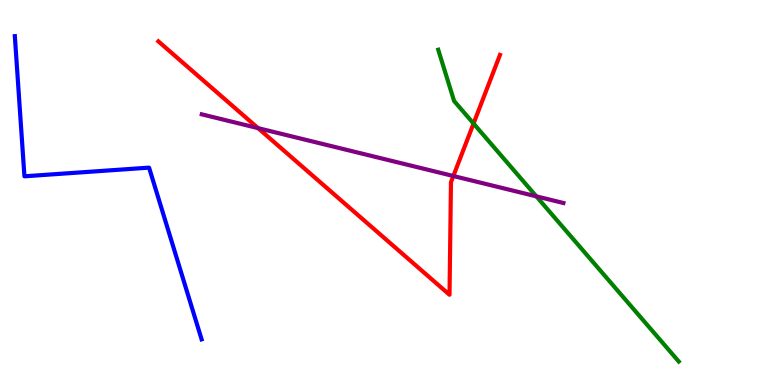[{'lines': ['blue', 'red'], 'intersections': []}, {'lines': ['green', 'red'], 'intersections': [{'x': 6.11, 'y': 6.79}]}, {'lines': ['purple', 'red'], 'intersections': [{'x': 3.33, 'y': 6.67}, {'x': 5.85, 'y': 5.43}]}, {'lines': ['blue', 'green'], 'intersections': []}, {'lines': ['blue', 'purple'], 'intersections': []}, {'lines': ['green', 'purple'], 'intersections': [{'x': 6.92, 'y': 4.9}]}]